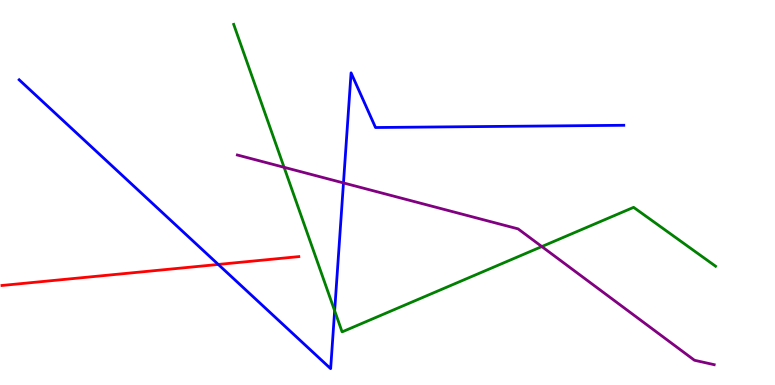[{'lines': ['blue', 'red'], 'intersections': [{'x': 2.82, 'y': 3.13}]}, {'lines': ['green', 'red'], 'intersections': []}, {'lines': ['purple', 'red'], 'intersections': []}, {'lines': ['blue', 'green'], 'intersections': [{'x': 4.32, 'y': 1.93}]}, {'lines': ['blue', 'purple'], 'intersections': [{'x': 4.43, 'y': 5.25}]}, {'lines': ['green', 'purple'], 'intersections': [{'x': 3.67, 'y': 5.65}, {'x': 6.99, 'y': 3.6}]}]